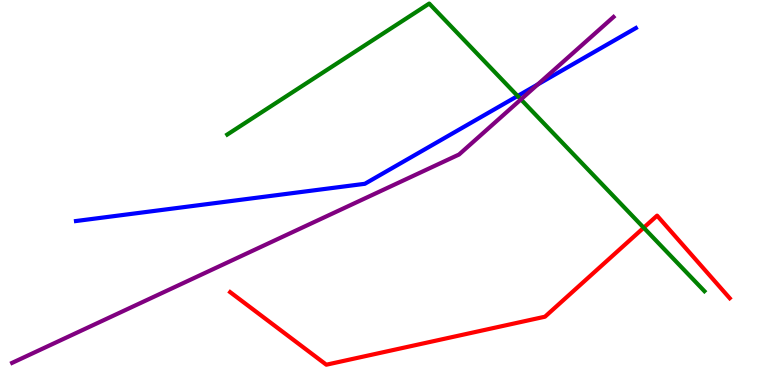[{'lines': ['blue', 'red'], 'intersections': []}, {'lines': ['green', 'red'], 'intersections': [{'x': 8.31, 'y': 4.09}]}, {'lines': ['purple', 'red'], 'intersections': []}, {'lines': ['blue', 'green'], 'intersections': [{'x': 6.68, 'y': 7.51}]}, {'lines': ['blue', 'purple'], 'intersections': [{'x': 6.94, 'y': 7.81}]}, {'lines': ['green', 'purple'], 'intersections': [{'x': 6.72, 'y': 7.42}]}]